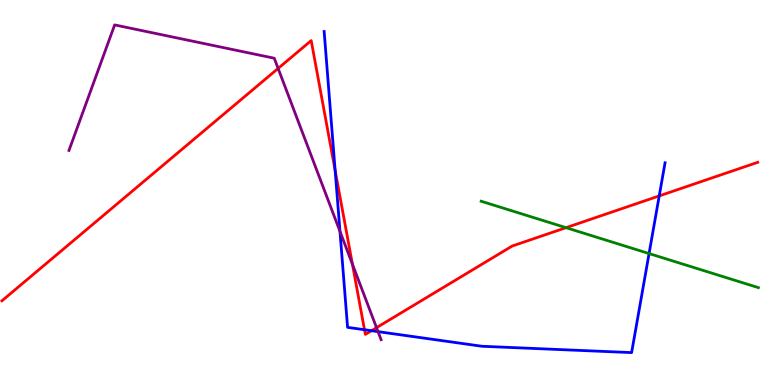[{'lines': ['blue', 'red'], 'intersections': [{'x': 4.32, 'y': 5.57}, {'x': 4.7, 'y': 1.44}, {'x': 4.79, 'y': 1.41}, {'x': 8.51, 'y': 4.91}]}, {'lines': ['green', 'red'], 'intersections': [{'x': 7.3, 'y': 4.09}]}, {'lines': ['purple', 'red'], 'intersections': [{'x': 3.59, 'y': 8.22}, {'x': 4.55, 'y': 3.14}, {'x': 4.86, 'y': 1.49}]}, {'lines': ['blue', 'green'], 'intersections': [{'x': 8.38, 'y': 3.41}]}, {'lines': ['blue', 'purple'], 'intersections': [{'x': 4.39, 'y': 3.99}, {'x': 4.88, 'y': 1.39}]}, {'lines': ['green', 'purple'], 'intersections': []}]